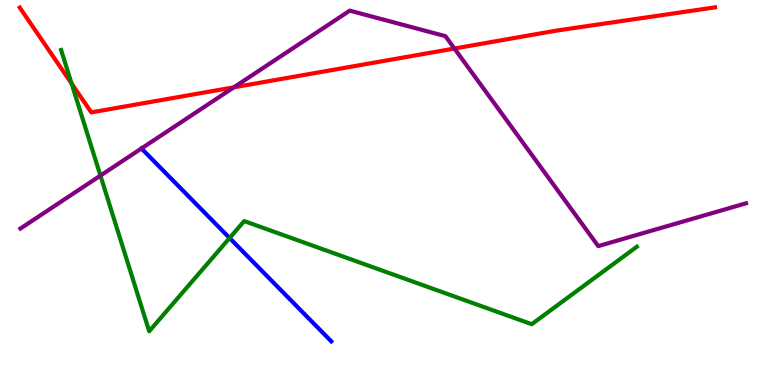[{'lines': ['blue', 'red'], 'intersections': []}, {'lines': ['green', 'red'], 'intersections': [{'x': 0.924, 'y': 7.83}]}, {'lines': ['purple', 'red'], 'intersections': [{'x': 3.02, 'y': 7.73}, {'x': 5.86, 'y': 8.74}]}, {'lines': ['blue', 'green'], 'intersections': [{'x': 2.96, 'y': 3.82}]}, {'lines': ['blue', 'purple'], 'intersections': []}, {'lines': ['green', 'purple'], 'intersections': [{'x': 1.3, 'y': 5.44}]}]